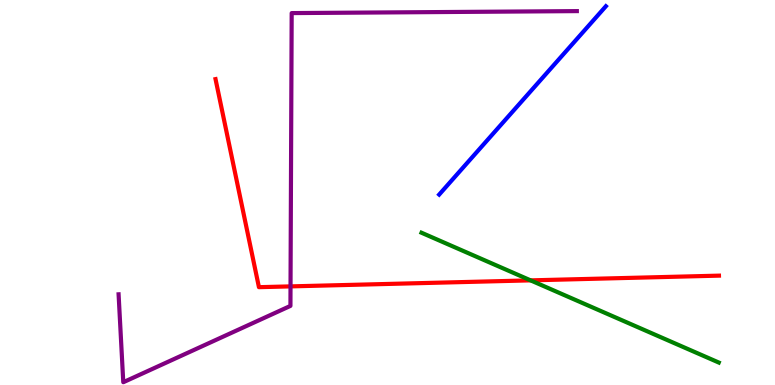[{'lines': ['blue', 'red'], 'intersections': []}, {'lines': ['green', 'red'], 'intersections': [{'x': 6.85, 'y': 2.72}]}, {'lines': ['purple', 'red'], 'intersections': [{'x': 3.75, 'y': 2.56}]}, {'lines': ['blue', 'green'], 'intersections': []}, {'lines': ['blue', 'purple'], 'intersections': []}, {'lines': ['green', 'purple'], 'intersections': []}]